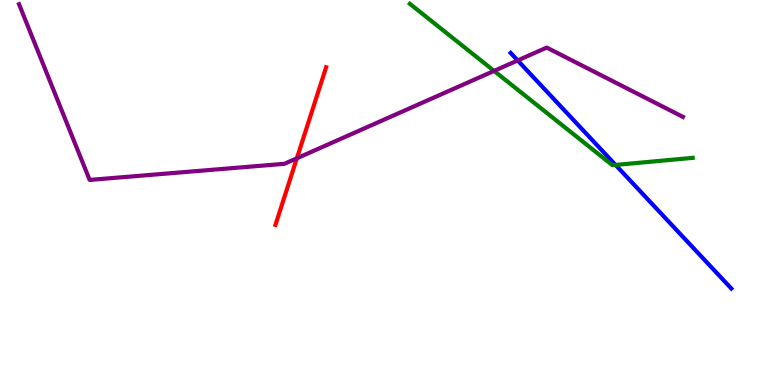[{'lines': ['blue', 'red'], 'intersections': []}, {'lines': ['green', 'red'], 'intersections': []}, {'lines': ['purple', 'red'], 'intersections': [{'x': 3.83, 'y': 5.89}]}, {'lines': ['blue', 'green'], 'intersections': [{'x': 7.94, 'y': 5.72}]}, {'lines': ['blue', 'purple'], 'intersections': [{'x': 6.68, 'y': 8.43}]}, {'lines': ['green', 'purple'], 'intersections': [{'x': 6.38, 'y': 8.16}]}]